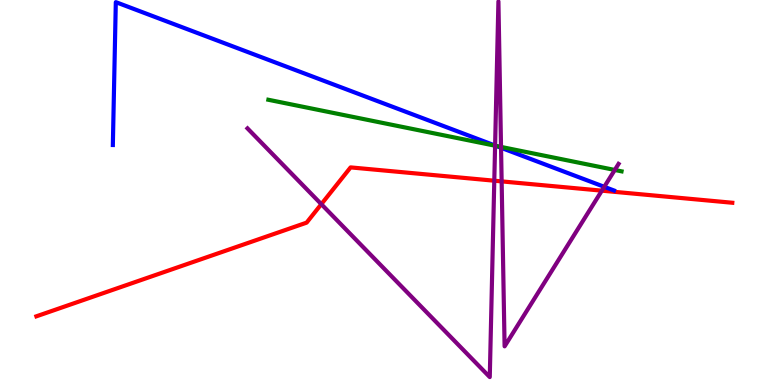[{'lines': ['blue', 'red'], 'intersections': []}, {'lines': ['green', 'red'], 'intersections': []}, {'lines': ['purple', 'red'], 'intersections': [{'x': 4.15, 'y': 4.7}, {'x': 6.38, 'y': 5.31}, {'x': 6.47, 'y': 5.29}, {'x': 7.77, 'y': 5.05}]}, {'lines': ['blue', 'green'], 'intersections': [{'x': 6.4, 'y': 6.21}]}, {'lines': ['blue', 'purple'], 'intersections': [{'x': 6.39, 'y': 6.22}, {'x': 6.47, 'y': 6.16}, {'x': 7.8, 'y': 5.15}]}, {'lines': ['green', 'purple'], 'intersections': [{'x': 6.39, 'y': 6.22}, {'x': 6.46, 'y': 6.18}, {'x': 7.93, 'y': 5.59}]}]